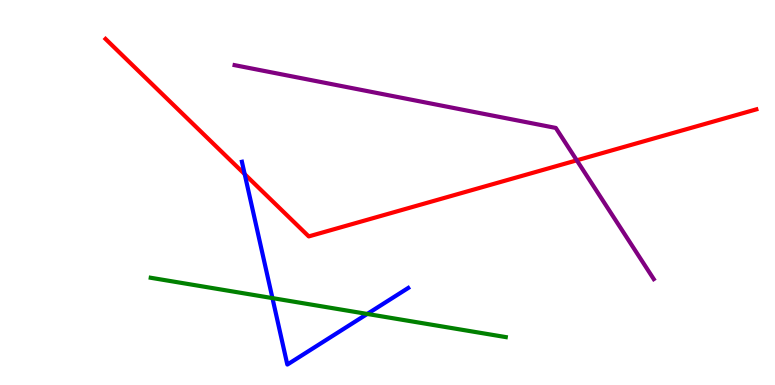[{'lines': ['blue', 'red'], 'intersections': [{'x': 3.16, 'y': 5.48}]}, {'lines': ['green', 'red'], 'intersections': []}, {'lines': ['purple', 'red'], 'intersections': [{'x': 7.44, 'y': 5.84}]}, {'lines': ['blue', 'green'], 'intersections': [{'x': 3.52, 'y': 2.26}, {'x': 4.74, 'y': 1.85}]}, {'lines': ['blue', 'purple'], 'intersections': []}, {'lines': ['green', 'purple'], 'intersections': []}]